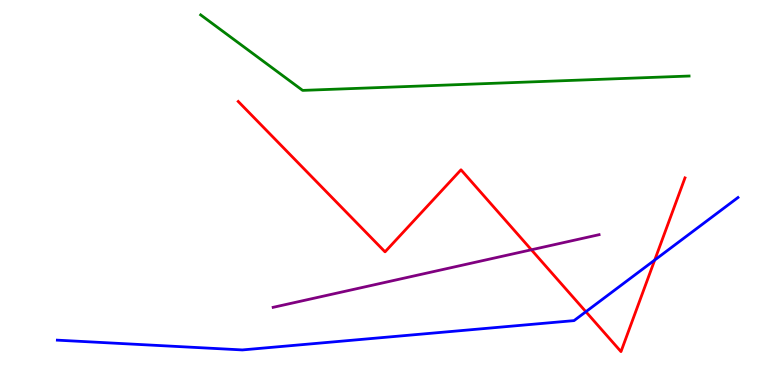[{'lines': ['blue', 'red'], 'intersections': [{'x': 7.56, 'y': 1.9}, {'x': 8.45, 'y': 3.25}]}, {'lines': ['green', 'red'], 'intersections': []}, {'lines': ['purple', 'red'], 'intersections': [{'x': 6.86, 'y': 3.51}]}, {'lines': ['blue', 'green'], 'intersections': []}, {'lines': ['blue', 'purple'], 'intersections': []}, {'lines': ['green', 'purple'], 'intersections': []}]